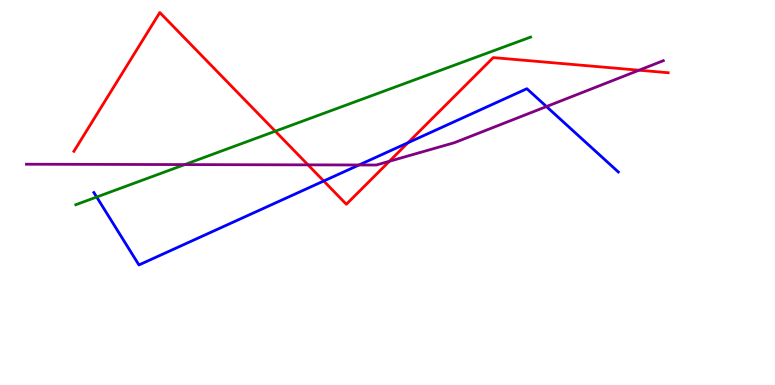[{'lines': ['blue', 'red'], 'intersections': [{'x': 4.18, 'y': 5.3}, {'x': 5.26, 'y': 6.29}]}, {'lines': ['green', 'red'], 'intersections': [{'x': 3.55, 'y': 6.59}]}, {'lines': ['purple', 'red'], 'intersections': [{'x': 3.97, 'y': 5.72}, {'x': 5.02, 'y': 5.81}, {'x': 8.25, 'y': 8.18}]}, {'lines': ['blue', 'green'], 'intersections': [{'x': 1.25, 'y': 4.88}]}, {'lines': ['blue', 'purple'], 'intersections': [{'x': 4.63, 'y': 5.71}, {'x': 7.05, 'y': 7.23}]}, {'lines': ['green', 'purple'], 'intersections': [{'x': 2.38, 'y': 5.73}]}]